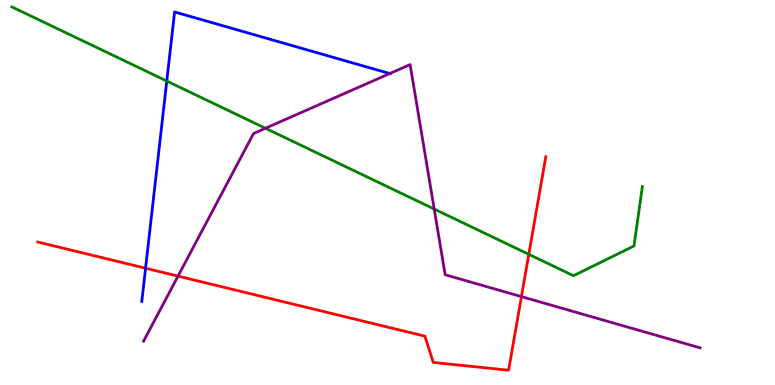[{'lines': ['blue', 'red'], 'intersections': [{'x': 1.88, 'y': 3.03}]}, {'lines': ['green', 'red'], 'intersections': [{'x': 6.82, 'y': 3.39}]}, {'lines': ['purple', 'red'], 'intersections': [{'x': 2.3, 'y': 2.83}, {'x': 6.73, 'y': 2.3}]}, {'lines': ['blue', 'green'], 'intersections': [{'x': 2.15, 'y': 7.9}]}, {'lines': ['blue', 'purple'], 'intersections': [{'x': 5.03, 'y': 8.09}]}, {'lines': ['green', 'purple'], 'intersections': [{'x': 3.43, 'y': 6.67}, {'x': 5.6, 'y': 4.57}]}]